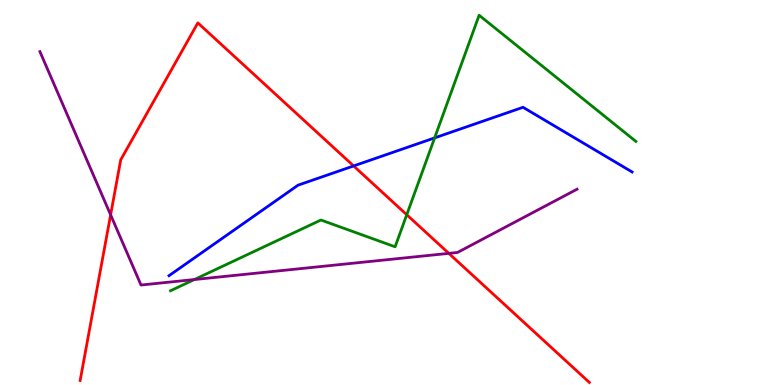[{'lines': ['blue', 'red'], 'intersections': [{'x': 4.56, 'y': 5.69}]}, {'lines': ['green', 'red'], 'intersections': [{'x': 5.25, 'y': 4.42}]}, {'lines': ['purple', 'red'], 'intersections': [{'x': 1.43, 'y': 4.42}, {'x': 5.79, 'y': 3.42}]}, {'lines': ['blue', 'green'], 'intersections': [{'x': 5.61, 'y': 6.42}]}, {'lines': ['blue', 'purple'], 'intersections': []}, {'lines': ['green', 'purple'], 'intersections': [{'x': 2.51, 'y': 2.74}]}]